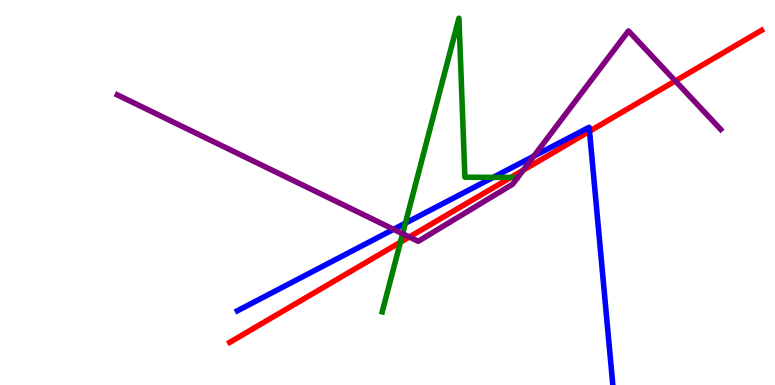[{'lines': ['blue', 'red'], 'intersections': [{'x': 7.61, 'y': 6.59}]}, {'lines': ['green', 'red'], 'intersections': [{'x': 5.17, 'y': 3.71}, {'x': 6.59, 'y': 5.39}]}, {'lines': ['purple', 'red'], 'intersections': [{'x': 5.28, 'y': 3.84}, {'x': 6.75, 'y': 5.58}, {'x': 8.71, 'y': 7.9}]}, {'lines': ['blue', 'green'], 'intersections': [{'x': 5.23, 'y': 4.2}, {'x': 6.36, 'y': 5.39}]}, {'lines': ['blue', 'purple'], 'intersections': [{'x': 5.08, 'y': 4.04}, {'x': 6.89, 'y': 5.94}]}, {'lines': ['green', 'purple'], 'intersections': [{'x': 5.2, 'y': 3.93}]}]